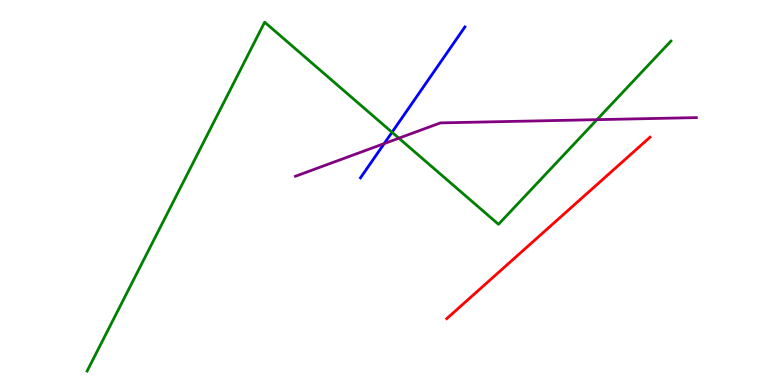[{'lines': ['blue', 'red'], 'intersections': []}, {'lines': ['green', 'red'], 'intersections': []}, {'lines': ['purple', 'red'], 'intersections': []}, {'lines': ['blue', 'green'], 'intersections': [{'x': 5.06, 'y': 6.56}]}, {'lines': ['blue', 'purple'], 'intersections': [{'x': 4.96, 'y': 6.27}]}, {'lines': ['green', 'purple'], 'intersections': [{'x': 5.15, 'y': 6.41}, {'x': 7.7, 'y': 6.89}]}]